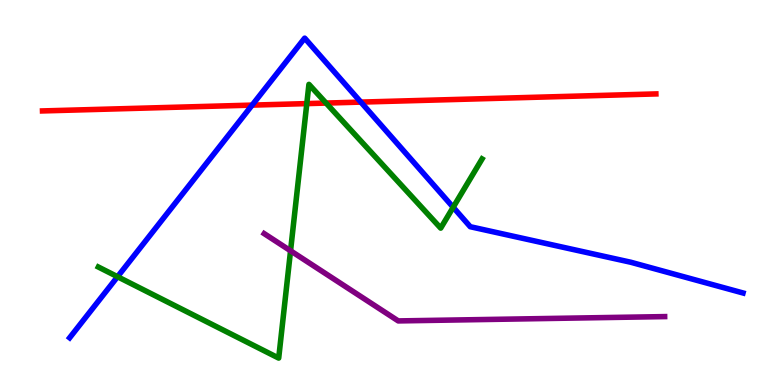[{'lines': ['blue', 'red'], 'intersections': [{'x': 3.25, 'y': 7.27}, {'x': 4.66, 'y': 7.35}]}, {'lines': ['green', 'red'], 'intersections': [{'x': 3.96, 'y': 7.31}, {'x': 4.21, 'y': 7.32}]}, {'lines': ['purple', 'red'], 'intersections': []}, {'lines': ['blue', 'green'], 'intersections': [{'x': 1.52, 'y': 2.81}, {'x': 5.85, 'y': 4.62}]}, {'lines': ['blue', 'purple'], 'intersections': []}, {'lines': ['green', 'purple'], 'intersections': [{'x': 3.75, 'y': 3.49}]}]